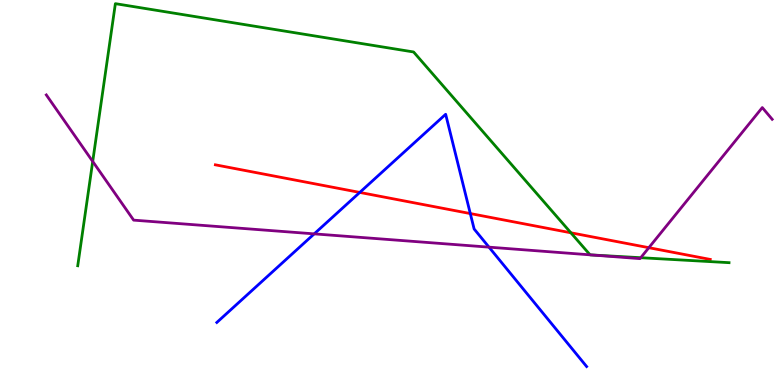[{'lines': ['blue', 'red'], 'intersections': [{'x': 4.64, 'y': 5.0}, {'x': 6.07, 'y': 4.45}]}, {'lines': ['green', 'red'], 'intersections': [{'x': 7.37, 'y': 3.95}]}, {'lines': ['purple', 'red'], 'intersections': [{'x': 8.37, 'y': 3.57}]}, {'lines': ['blue', 'green'], 'intersections': []}, {'lines': ['blue', 'purple'], 'intersections': [{'x': 4.05, 'y': 3.93}, {'x': 6.31, 'y': 3.58}]}, {'lines': ['green', 'purple'], 'intersections': [{'x': 1.2, 'y': 5.81}, {'x': 7.61, 'y': 3.38}, {'x': 7.63, 'y': 3.38}, {'x': 8.27, 'y': 3.31}]}]